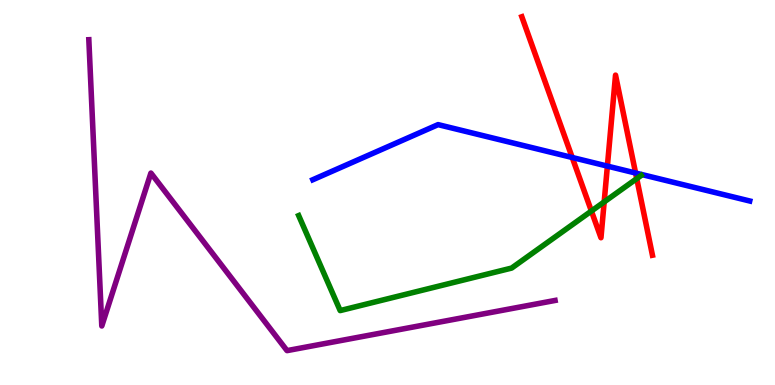[{'lines': ['blue', 'red'], 'intersections': [{'x': 7.38, 'y': 5.91}, {'x': 7.84, 'y': 5.69}, {'x': 8.2, 'y': 5.51}]}, {'lines': ['green', 'red'], 'intersections': [{'x': 7.63, 'y': 4.52}, {'x': 7.8, 'y': 4.76}, {'x': 8.22, 'y': 5.36}]}, {'lines': ['purple', 'red'], 'intersections': []}, {'lines': ['blue', 'green'], 'intersections': []}, {'lines': ['blue', 'purple'], 'intersections': []}, {'lines': ['green', 'purple'], 'intersections': []}]